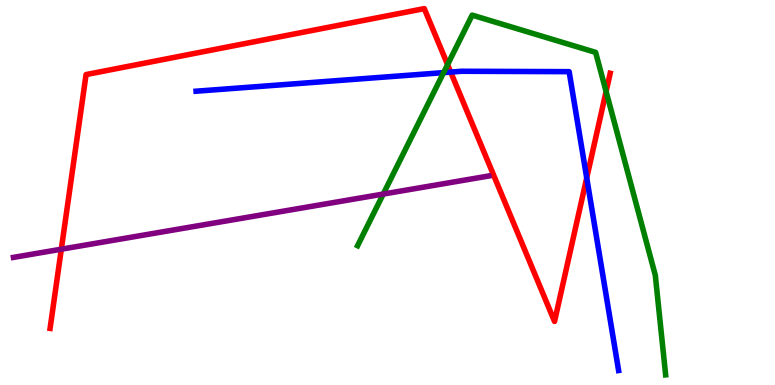[{'lines': ['blue', 'red'], 'intersections': [{'x': 5.82, 'y': 8.13}, {'x': 7.57, 'y': 5.38}]}, {'lines': ['green', 'red'], 'intersections': [{'x': 5.78, 'y': 8.32}, {'x': 7.82, 'y': 7.62}]}, {'lines': ['purple', 'red'], 'intersections': [{'x': 0.791, 'y': 3.53}]}, {'lines': ['blue', 'green'], 'intersections': [{'x': 5.72, 'y': 8.11}]}, {'lines': ['blue', 'purple'], 'intersections': []}, {'lines': ['green', 'purple'], 'intersections': [{'x': 4.95, 'y': 4.96}]}]